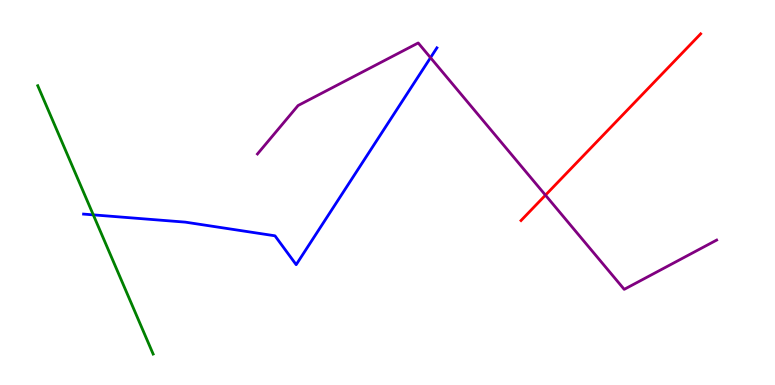[{'lines': ['blue', 'red'], 'intersections': []}, {'lines': ['green', 'red'], 'intersections': []}, {'lines': ['purple', 'red'], 'intersections': [{'x': 7.04, 'y': 4.93}]}, {'lines': ['blue', 'green'], 'intersections': [{'x': 1.2, 'y': 4.42}]}, {'lines': ['blue', 'purple'], 'intersections': [{'x': 5.56, 'y': 8.5}]}, {'lines': ['green', 'purple'], 'intersections': []}]